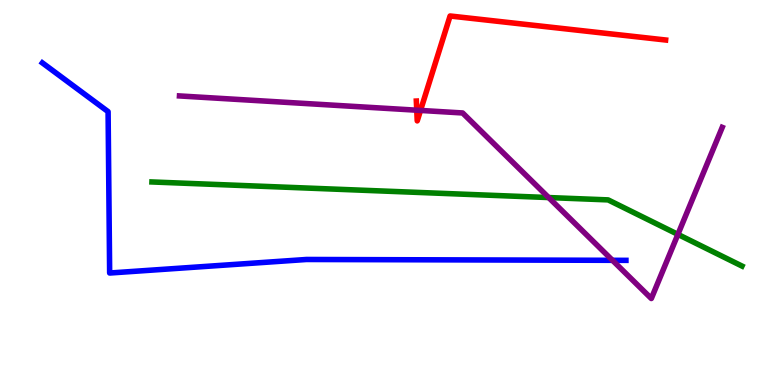[{'lines': ['blue', 'red'], 'intersections': []}, {'lines': ['green', 'red'], 'intersections': []}, {'lines': ['purple', 'red'], 'intersections': [{'x': 5.38, 'y': 7.14}, {'x': 5.43, 'y': 7.13}]}, {'lines': ['blue', 'green'], 'intersections': []}, {'lines': ['blue', 'purple'], 'intersections': [{'x': 7.9, 'y': 3.24}]}, {'lines': ['green', 'purple'], 'intersections': [{'x': 7.08, 'y': 4.87}, {'x': 8.75, 'y': 3.91}]}]